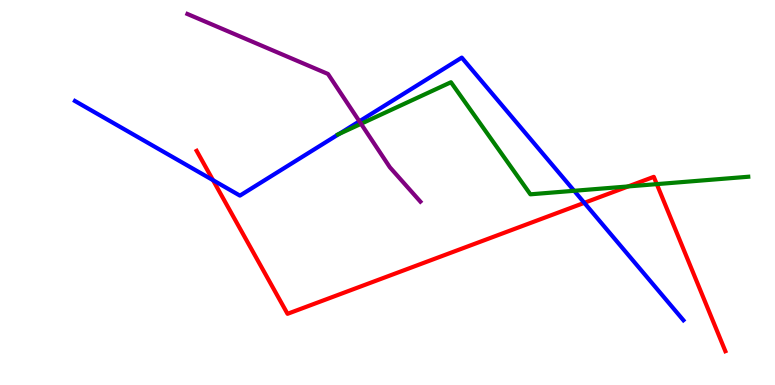[{'lines': ['blue', 'red'], 'intersections': [{'x': 2.75, 'y': 5.32}, {'x': 7.54, 'y': 4.73}]}, {'lines': ['green', 'red'], 'intersections': [{'x': 8.11, 'y': 5.16}, {'x': 8.47, 'y': 5.22}]}, {'lines': ['purple', 'red'], 'intersections': []}, {'lines': ['blue', 'green'], 'intersections': [{'x': 4.37, 'y': 6.52}, {'x': 7.41, 'y': 5.04}]}, {'lines': ['blue', 'purple'], 'intersections': [{'x': 4.64, 'y': 6.85}]}, {'lines': ['green', 'purple'], 'intersections': [{'x': 4.66, 'y': 6.78}]}]